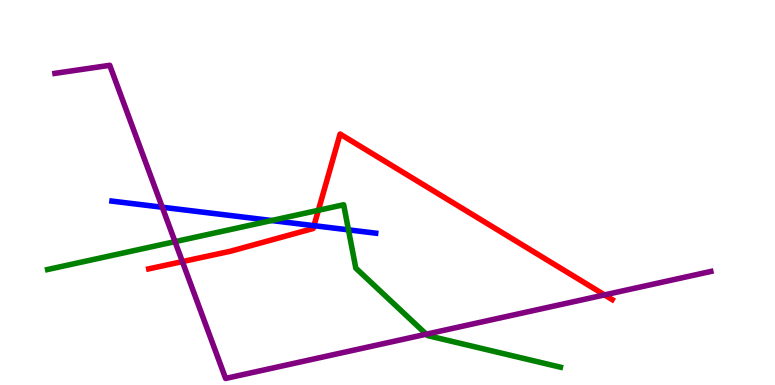[{'lines': ['blue', 'red'], 'intersections': [{'x': 4.05, 'y': 4.14}]}, {'lines': ['green', 'red'], 'intersections': [{'x': 4.11, 'y': 4.54}]}, {'lines': ['purple', 'red'], 'intersections': [{'x': 2.35, 'y': 3.21}, {'x': 7.8, 'y': 2.34}]}, {'lines': ['blue', 'green'], 'intersections': [{'x': 3.5, 'y': 4.27}, {'x': 4.5, 'y': 4.03}]}, {'lines': ['blue', 'purple'], 'intersections': [{'x': 2.09, 'y': 4.62}]}, {'lines': ['green', 'purple'], 'intersections': [{'x': 2.26, 'y': 3.72}, {'x': 5.5, 'y': 1.32}]}]